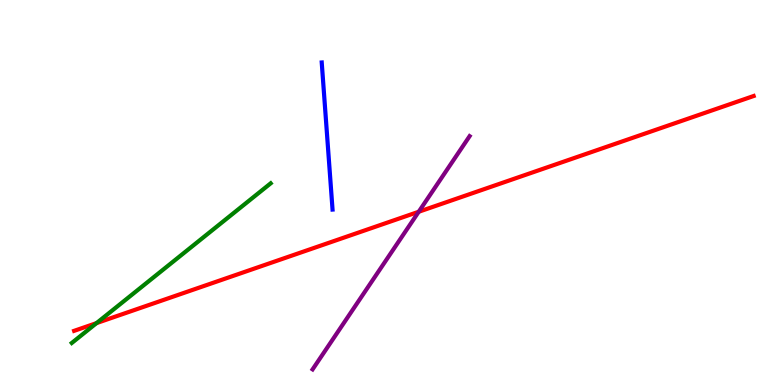[{'lines': ['blue', 'red'], 'intersections': []}, {'lines': ['green', 'red'], 'intersections': [{'x': 1.25, 'y': 1.61}]}, {'lines': ['purple', 'red'], 'intersections': [{'x': 5.4, 'y': 4.5}]}, {'lines': ['blue', 'green'], 'intersections': []}, {'lines': ['blue', 'purple'], 'intersections': []}, {'lines': ['green', 'purple'], 'intersections': []}]